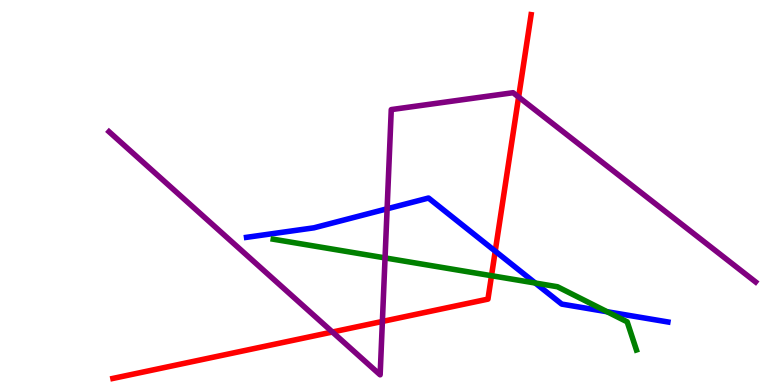[{'lines': ['blue', 'red'], 'intersections': [{'x': 6.39, 'y': 3.48}]}, {'lines': ['green', 'red'], 'intersections': [{'x': 6.34, 'y': 2.84}]}, {'lines': ['purple', 'red'], 'intersections': [{'x': 4.29, 'y': 1.38}, {'x': 4.93, 'y': 1.65}, {'x': 6.69, 'y': 7.48}]}, {'lines': ['blue', 'green'], 'intersections': [{'x': 6.91, 'y': 2.65}, {'x': 7.83, 'y': 1.9}]}, {'lines': ['blue', 'purple'], 'intersections': [{'x': 4.99, 'y': 4.58}]}, {'lines': ['green', 'purple'], 'intersections': [{'x': 4.97, 'y': 3.3}]}]